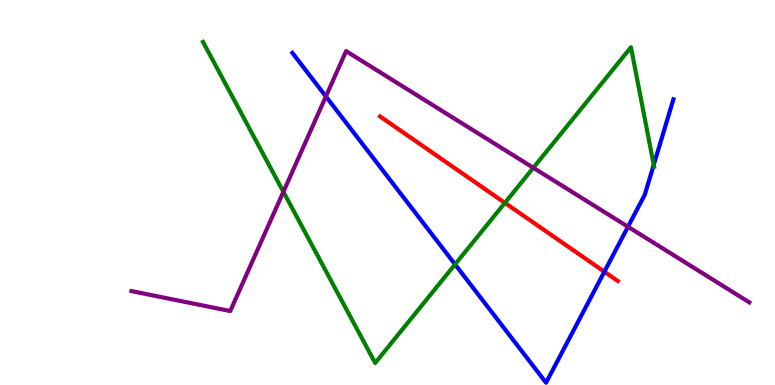[{'lines': ['blue', 'red'], 'intersections': [{'x': 7.8, 'y': 2.94}]}, {'lines': ['green', 'red'], 'intersections': [{'x': 6.51, 'y': 4.73}]}, {'lines': ['purple', 'red'], 'intersections': []}, {'lines': ['blue', 'green'], 'intersections': [{'x': 5.87, 'y': 3.13}, {'x': 8.44, 'y': 5.72}]}, {'lines': ['blue', 'purple'], 'intersections': [{'x': 4.21, 'y': 7.49}, {'x': 8.1, 'y': 4.11}]}, {'lines': ['green', 'purple'], 'intersections': [{'x': 3.66, 'y': 5.02}, {'x': 6.88, 'y': 5.64}]}]